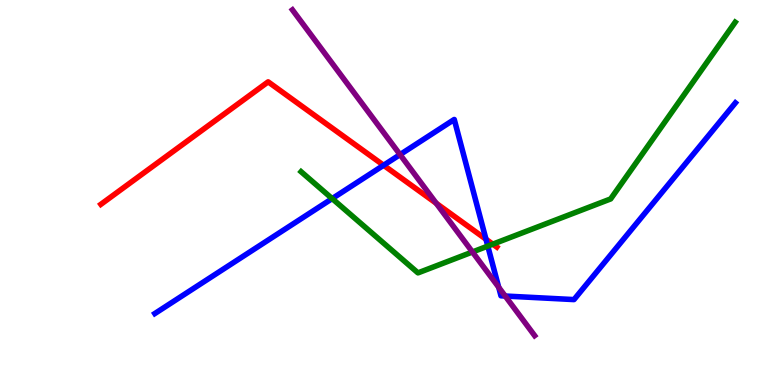[{'lines': ['blue', 'red'], 'intersections': [{'x': 4.95, 'y': 5.71}, {'x': 6.27, 'y': 3.79}]}, {'lines': ['green', 'red'], 'intersections': [{'x': 6.36, 'y': 3.66}]}, {'lines': ['purple', 'red'], 'intersections': [{'x': 5.63, 'y': 4.72}]}, {'lines': ['blue', 'green'], 'intersections': [{'x': 4.29, 'y': 4.84}, {'x': 6.29, 'y': 3.61}]}, {'lines': ['blue', 'purple'], 'intersections': [{'x': 5.16, 'y': 5.98}, {'x': 6.43, 'y': 2.54}, {'x': 6.52, 'y': 2.31}]}, {'lines': ['green', 'purple'], 'intersections': [{'x': 6.1, 'y': 3.46}]}]